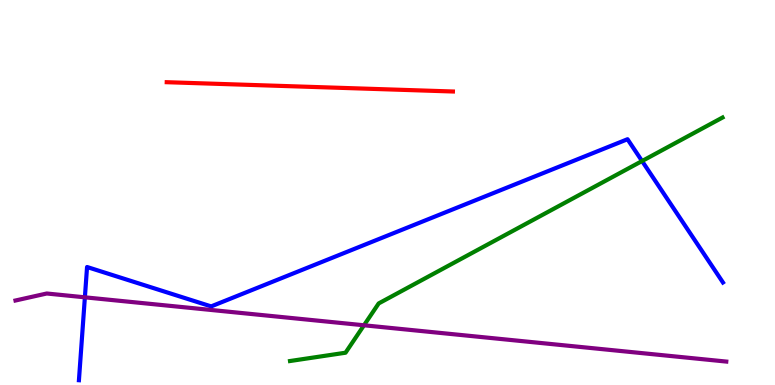[{'lines': ['blue', 'red'], 'intersections': []}, {'lines': ['green', 'red'], 'intersections': []}, {'lines': ['purple', 'red'], 'intersections': []}, {'lines': ['blue', 'green'], 'intersections': [{'x': 8.28, 'y': 5.82}]}, {'lines': ['blue', 'purple'], 'intersections': [{'x': 1.1, 'y': 2.28}]}, {'lines': ['green', 'purple'], 'intersections': [{'x': 4.7, 'y': 1.55}]}]